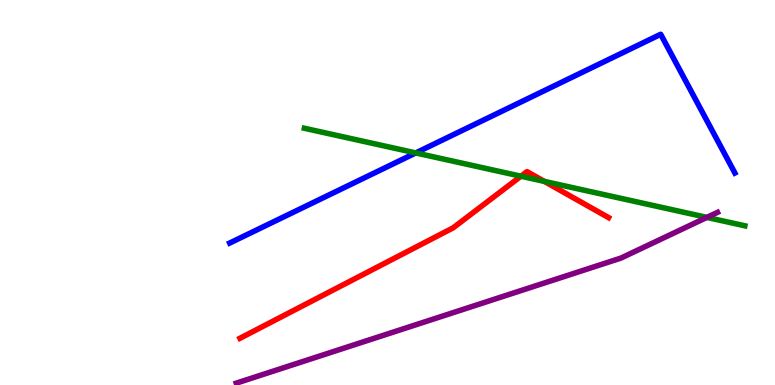[{'lines': ['blue', 'red'], 'intersections': []}, {'lines': ['green', 'red'], 'intersections': [{'x': 6.72, 'y': 5.42}, {'x': 7.02, 'y': 5.29}]}, {'lines': ['purple', 'red'], 'intersections': []}, {'lines': ['blue', 'green'], 'intersections': [{'x': 5.36, 'y': 6.03}]}, {'lines': ['blue', 'purple'], 'intersections': []}, {'lines': ['green', 'purple'], 'intersections': [{'x': 9.12, 'y': 4.35}]}]